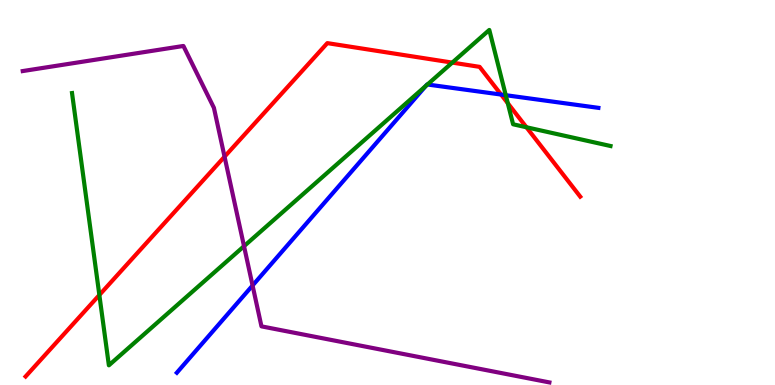[{'lines': ['blue', 'red'], 'intersections': [{'x': 6.47, 'y': 7.54}]}, {'lines': ['green', 'red'], 'intersections': [{'x': 1.28, 'y': 2.34}, {'x': 5.84, 'y': 8.37}, {'x': 6.55, 'y': 7.32}, {'x': 6.79, 'y': 6.69}]}, {'lines': ['purple', 'red'], 'intersections': [{'x': 2.9, 'y': 5.93}]}, {'lines': ['blue', 'green'], 'intersections': [{'x': 5.5, 'y': 7.77}, {'x': 5.52, 'y': 7.81}, {'x': 6.53, 'y': 7.53}]}, {'lines': ['blue', 'purple'], 'intersections': [{'x': 3.26, 'y': 2.58}]}, {'lines': ['green', 'purple'], 'intersections': [{'x': 3.15, 'y': 3.61}]}]